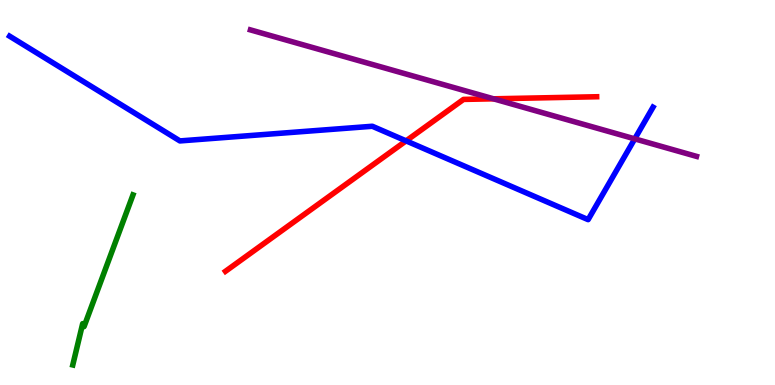[{'lines': ['blue', 'red'], 'intersections': [{'x': 5.24, 'y': 6.34}]}, {'lines': ['green', 'red'], 'intersections': []}, {'lines': ['purple', 'red'], 'intersections': [{'x': 6.37, 'y': 7.43}]}, {'lines': ['blue', 'green'], 'intersections': []}, {'lines': ['blue', 'purple'], 'intersections': [{'x': 8.19, 'y': 6.39}]}, {'lines': ['green', 'purple'], 'intersections': []}]